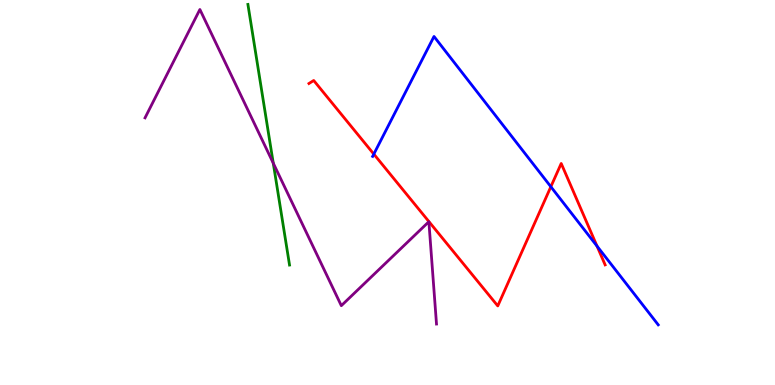[{'lines': ['blue', 'red'], 'intersections': [{'x': 4.82, 'y': 6.0}, {'x': 7.11, 'y': 5.15}, {'x': 7.7, 'y': 3.61}]}, {'lines': ['green', 'red'], 'intersections': []}, {'lines': ['purple', 'red'], 'intersections': []}, {'lines': ['blue', 'green'], 'intersections': []}, {'lines': ['blue', 'purple'], 'intersections': []}, {'lines': ['green', 'purple'], 'intersections': [{'x': 3.53, 'y': 5.76}]}]